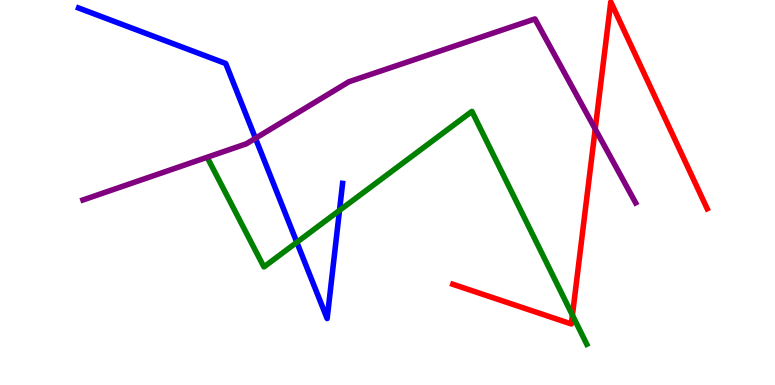[{'lines': ['blue', 'red'], 'intersections': []}, {'lines': ['green', 'red'], 'intersections': [{'x': 7.39, 'y': 1.81}]}, {'lines': ['purple', 'red'], 'intersections': [{'x': 7.68, 'y': 6.65}]}, {'lines': ['blue', 'green'], 'intersections': [{'x': 3.83, 'y': 3.71}, {'x': 4.38, 'y': 4.54}]}, {'lines': ['blue', 'purple'], 'intersections': [{'x': 3.3, 'y': 6.41}]}, {'lines': ['green', 'purple'], 'intersections': []}]